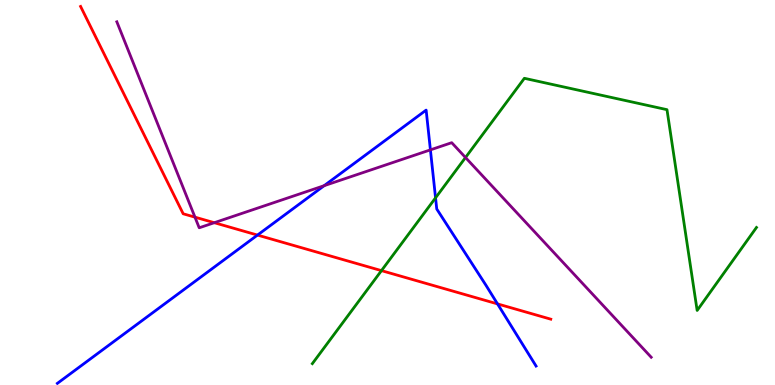[{'lines': ['blue', 'red'], 'intersections': [{'x': 3.32, 'y': 3.89}, {'x': 6.42, 'y': 2.11}]}, {'lines': ['green', 'red'], 'intersections': [{'x': 4.92, 'y': 2.97}]}, {'lines': ['purple', 'red'], 'intersections': [{'x': 2.52, 'y': 4.36}, {'x': 2.77, 'y': 4.22}]}, {'lines': ['blue', 'green'], 'intersections': [{'x': 5.62, 'y': 4.86}]}, {'lines': ['blue', 'purple'], 'intersections': [{'x': 4.18, 'y': 5.18}, {'x': 5.55, 'y': 6.11}]}, {'lines': ['green', 'purple'], 'intersections': [{'x': 6.01, 'y': 5.91}]}]